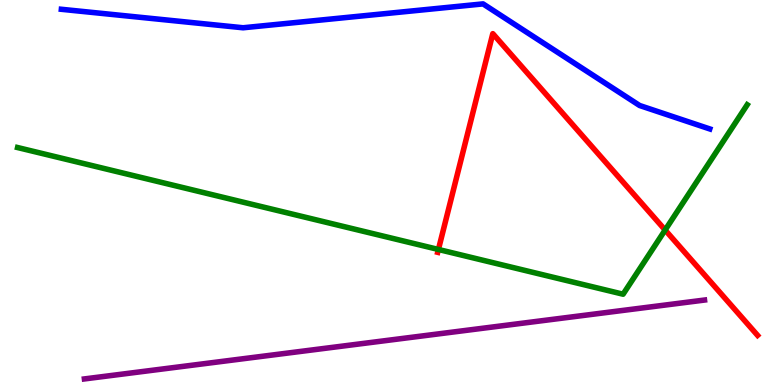[{'lines': ['blue', 'red'], 'intersections': []}, {'lines': ['green', 'red'], 'intersections': [{'x': 5.66, 'y': 3.52}, {'x': 8.58, 'y': 4.03}]}, {'lines': ['purple', 'red'], 'intersections': []}, {'lines': ['blue', 'green'], 'intersections': []}, {'lines': ['blue', 'purple'], 'intersections': []}, {'lines': ['green', 'purple'], 'intersections': []}]